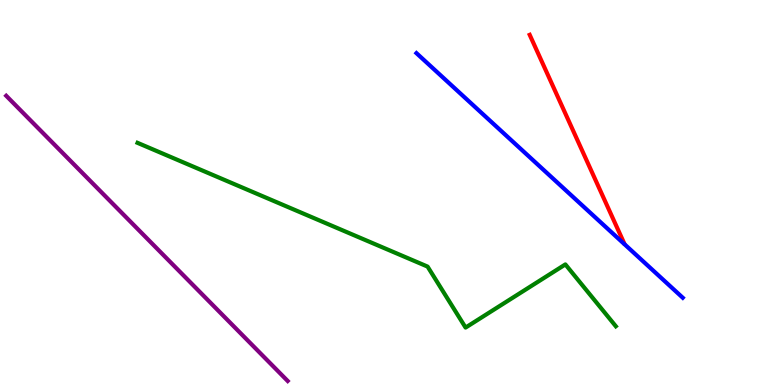[{'lines': ['blue', 'red'], 'intersections': []}, {'lines': ['green', 'red'], 'intersections': []}, {'lines': ['purple', 'red'], 'intersections': []}, {'lines': ['blue', 'green'], 'intersections': []}, {'lines': ['blue', 'purple'], 'intersections': []}, {'lines': ['green', 'purple'], 'intersections': []}]